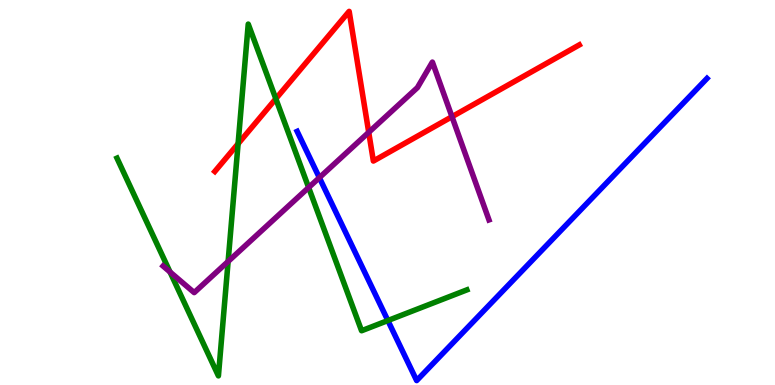[{'lines': ['blue', 'red'], 'intersections': []}, {'lines': ['green', 'red'], 'intersections': [{'x': 3.07, 'y': 6.27}, {'x': 3.56, 'y': 7.43}]}, {'lines': ['purple', 'red'], 'intersections': [{'x': 4.76, 'y': 6.56}, {'x': 5.83, 'y': 6.97}]}, {'lines': ['blue', 'green'], 'intersections': [{'x': 5.0, 'y': 1.67}]}, {'lines': ['blue', 'purple'], 'intersections': [{'x': 4.12, 'y': 5.39}]}, {'lines': ['green', 'purple'], 'intersections': [{'x': 2.19, 'y': 2.94}, {'x': 2.94, 'y': 3.21}, {'x': 3.98, 'y': 5.13}]}]